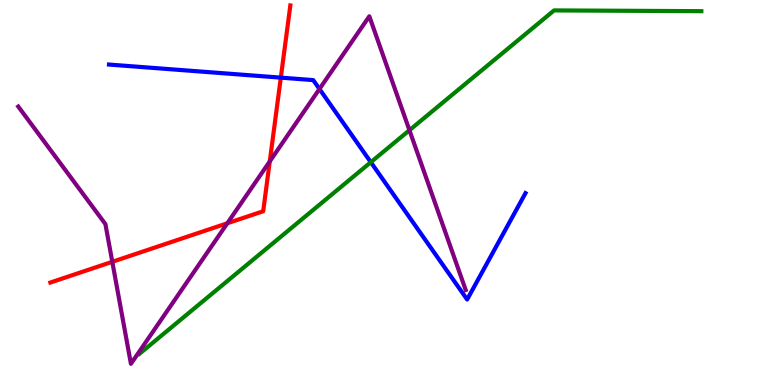[{'lines': ['blue', 'red'], 'intersections': [{'x': 3.62, 'y': 7.98}]}, {'lines': ['green', 'red'], 'intersections': []}, {'lines': ['purple', 'red'], 'intersections': [{'x': 1.45, 'y': 3.2}, {'x': 2.93, 'y': 4.2}, {'x': 3.48, 'y': 5.81}]}, {'lines': ['blue', 'green'], 'intersections': [{'x': 4.78, 'y': 5.79}]}, {'lines': ['blue', 'purple'], 'intersections': [{'x': 4.12, 'y': 7.69}]}, {'lines': ['green', 'purple'], 'intersections': [{'x': 5.28, 'y': 6.62}]}]